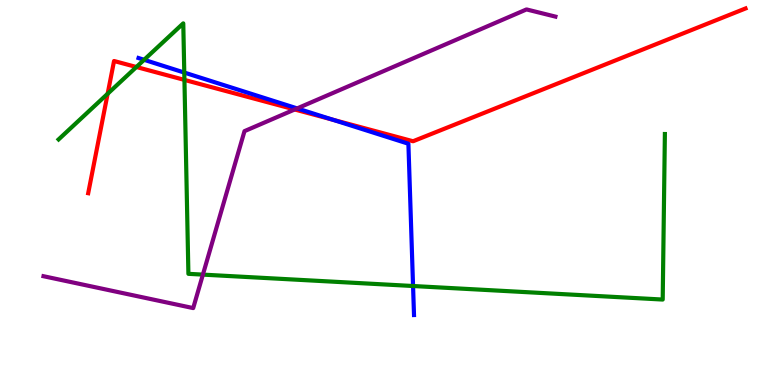[{'lines': ['blue', 'red'], 'intersections': [{'x': 4.29, 'y': 6.89}]}, {'lines': ['green', 'red'], 'intersections': [{'x': 1.39, 'y': 7.56}, {'x': 1.76, 'y': 8.26}, {'x': 2.38, 'y': 7.92}]}, {'lines': ['purple', 'red'], 'intersections': [{'x': 3.8, 'y': 7.16}]}, {'lines': ['blue', 'green'], 'intersections': [{'x': 1.86, 'y': 8.45}, {'x': 2.38, 'y': 8.12}, {'x': 5.33, 'y': 2.57}]}, {'lines': ['blue', 'purple'], 'intersections': [{'x': 3.83, 'y': 7.18}]}, {'lines': ['green', 'purple'], 'intersections': [{'x': 2.62, 'y': 2.87}]}]